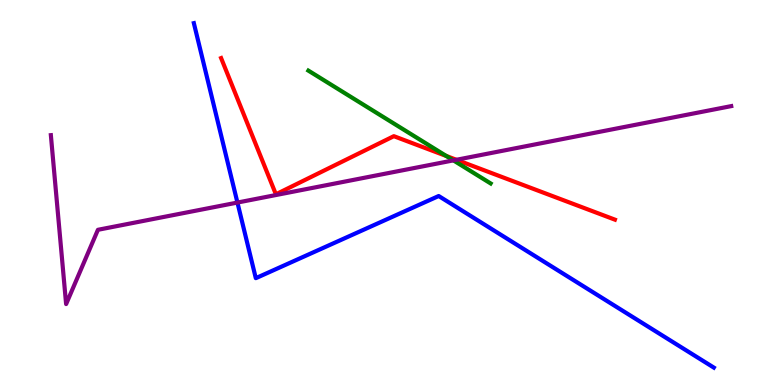[{'lines': ['blue', 'red'], 'intersections': []}, {'lines': ['green', 'red'], 'intersections': [{'x': 5.76, 'y': 5.95}]}, {'lines': ['purple', 'red'], 'intersections': [{'x': 5.89, 'y': 5.85}]}, {'lines': ['blue', 'green'], 'intersections': []}, {'lines': ['blue', 'purple'], 'intersections': [{'x': 3.06, 'y': 4.74}]}, {'lines': ['green', 'purple'], 'intersections': [{'x': 5.85, 'y': 5.83}]}]